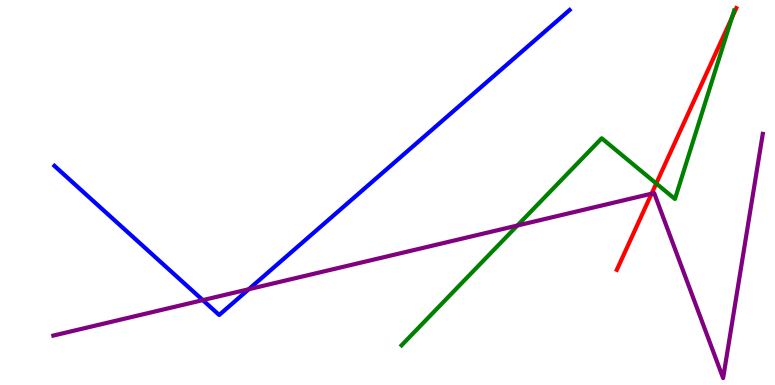[{'lines': ['blue', 'red'], 'intersections': []}, {'lines': ['green', 'red'], 'intersections': [{'x': 8.47, 'y': 5.23}, {'x': 9.44, 'y': 9.54}]}, {'lines': ['purple', 'red'], 'intersections': [{'x': 8.41, 'y': 4.97}]}, {'lines': ['blue', 'green'], 'intersections': []}, {'lines': ['blue', 'purple'], 'intersections': [{'x': 2.62, 'y': 2.2}, {'x': 3.21, 'y': 2.49}]}, {'lines': ['green', 'purple'], 'intersections': [{'x': 6.68, 'y': 4.14}]}]